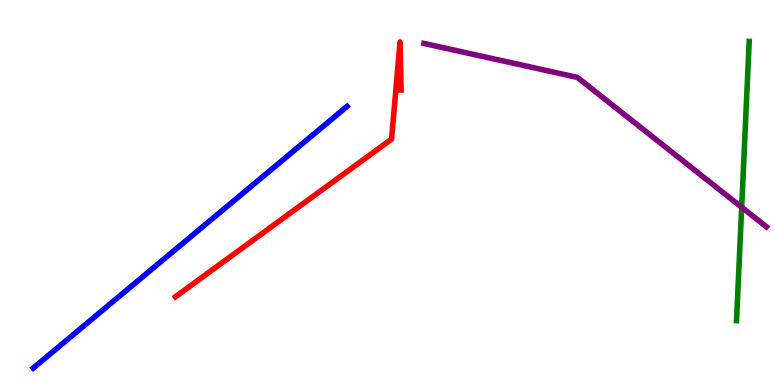[{'lines': ['blue', 'red'], 'intersections': []}, {'lines': ['green', 'red'], 'intersections': []}, {'lines': ['purple', 'red'], 'intersections': []}, {'lines': ['blue', 'green'], 'intersections': []}, {'lines': ['blue', 'purple'], 'intersections': []}, {'lines': ['green', 'purple'], 'intersections': [{'x': 9.57, 'y': 4.62}]}]